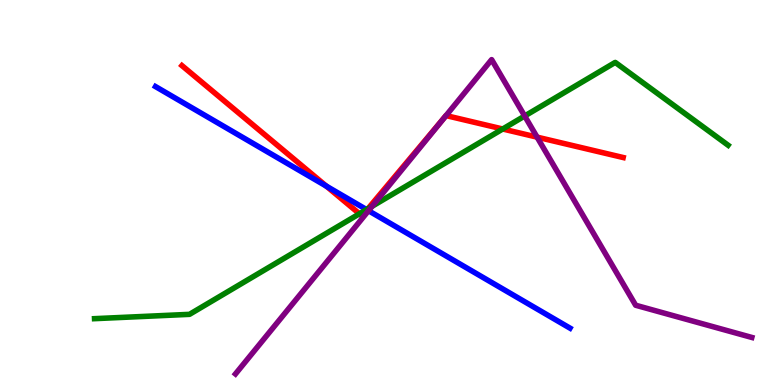[{'lines': ['blue', 'red'], 'intersections': [{'x': 4.21, 'y': 5.17}, {'x': 4.74, 'y': 4.55}]}, {'lines': ['green', 'red'], 'intersections': [{'x': 4.64, 'y': 4.45}, {'x': 4.75, 'y': 4.58}, {'x': 6.49, 'y': 6.65}]}, {'lines': ['purple', 'red'], 'intersections': [{'x': 5.76, 'y': 7.0}, {'x': 6.93, 'y': 6.44}]}, {'lines': ['blue', 'green'], 'intersections': [{'x': 4.73, 'y': 4.56}]}, {'lines': ['blue', 'purple'], 'intersections': [{'x': 4.75, 'y': 4.53}]}, {'lines': ['green', 'purple'], 'intersections': [{'x': 4.8, 'y': 4.64}, {'x': 6.77, 'y': 6.99}]}]